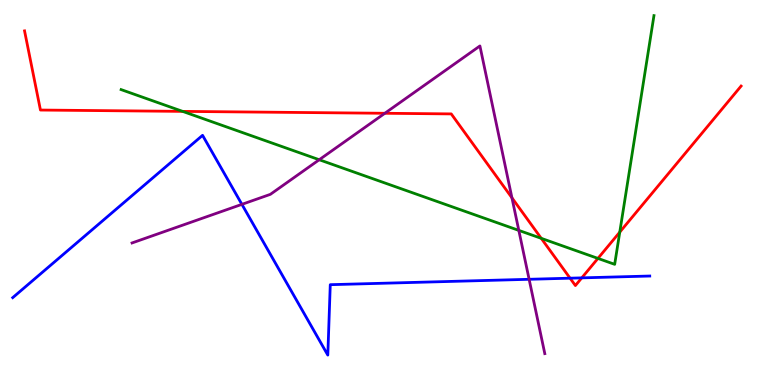[{'lines': ['blue', 'red'], 'intersections': [{'x': 7.36, 'y': 2.77}, {'x': 7.51, 'y': 2.78}]}, {'lines': ['green', 'red'], 'intersections': [{'x': 2.36, 'y': 7.11}, {'x': 6.98, 'y': 3.81}, {'x': 7.72, 'y': 3.29}, {'x': 8.0, 'y': 3.97}]}, {'lines': ['purple', 'red'], 'intersections': [{'x': 4.97, 'y': 7.06}, {'x': 6.61, 'y': 4.86}]}, {'lines': ['blue', 'green'], 'intersections': []}, {'lines': ['blue', 'purple'], 'intersections': [{'x': 3.12, 'y': 4.69}, {'x': 6.83, 'y': 2.75}]}, {'lines': ['green', 'purple'], 'intersections': [{'x': 4.12, 'y': 5.85}, {'x': 6.69, 'y': 4.02}]}]